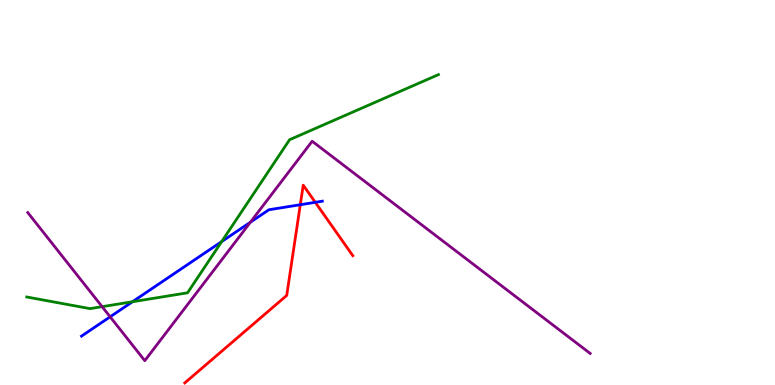[{'lines': ['blue', 'red'], 'intersections': [{'x': 3.87, 'y': 4.68}, {'x': 4.07, 'y': 4.75}]}, {'lines': ['green', 'red'], 'intersections': []}, {'lines': ['purple', 'red'], 'intersections': []}, {'lines': ['blue', 'green'], 'intersections': [{'x': 1.71, 'y': 2.16}, {'x': 2.86, 'y': 3.73}]}, {'lines': ['blue', 'purple'], 'intersections': [{'x': 1.42, 'y': 1.77}, {'x': 3.23, 'y': 4.23}]}, {'lines': ['green', 'purple'], 'intersections': [{'x': 1.32, 'y': 2.03}]}]